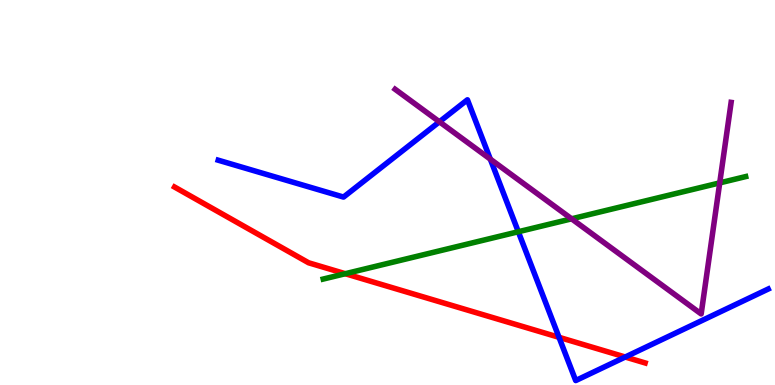[{'lines': ['blue', 'red'], 'intersections': [{'x': 7.21, 'y': 1.24}, {'x': 8.07, 'y': 0.727}]}, {'lines': ['green', 'red'], 'intersections': [{'x': 4.46, 'y': 2.89}]}, {'lines': ['purple', 'red'], 'intersections': []}, {'lines': ['blue', 'green'], 'intersections': [{'x': 6.69, 'y': 3.98}]}, {'lines': ['blue', 'purple'], 'intersections': [{'x': 5.67, 'y': 6.84}, {'x': 6.33, 'y': 5.87}]}, {'lines': ['green', 'purple'], 'intersections': [{'x': 7.38, 'y': 4.32}, {'x': 9.29, 'y': 5.25}]}]